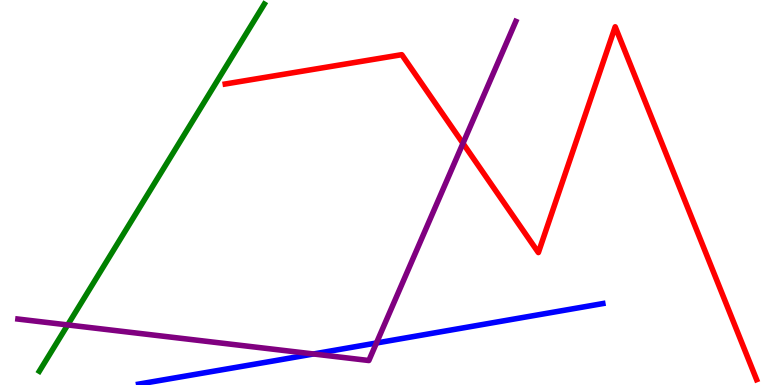[{'lines': ['blue', 'red'], 'intersections': []}, {'lines': ['green', 'red'], 'intersections': []}, {'lines': ['purple', 'red'], 'intersections': [{'x': 5.97, 'y': 6.28}]}, {'lines': ['blue', 'green'], 'intersections': []}, {'lines': ['blue', 'purple'], 'intersections': [{'x': 4.05, 'y': 0.806}, {'x': 4.86, 'y': 1.09}]}, {'lines': ['green', 'purple'], 'intersections': [{'x': 0.873, 'y': 1.56}]}]